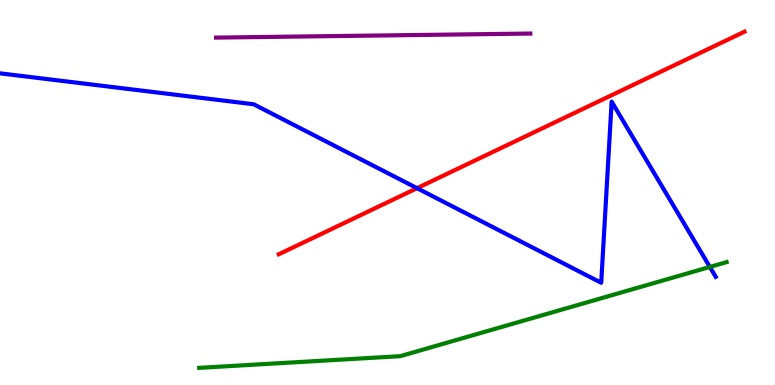[{'lines': ['blue', 'red'], 'intersections': [{'x': 5.38, 'y': 5.11}]}, {'lines': ['green', 'red'], 'intersections': []}, {'lines': ['purple', 'red'], 'intersections': []}, {'lines': ['blue', 'green'], 'intersections': [{'x': 9.16, 'y': 3.07}]}, {'lines': ['blue', 'purple'], 'intersections': []}, {'lines': ['green', 'purple'], 'intersections': []}]